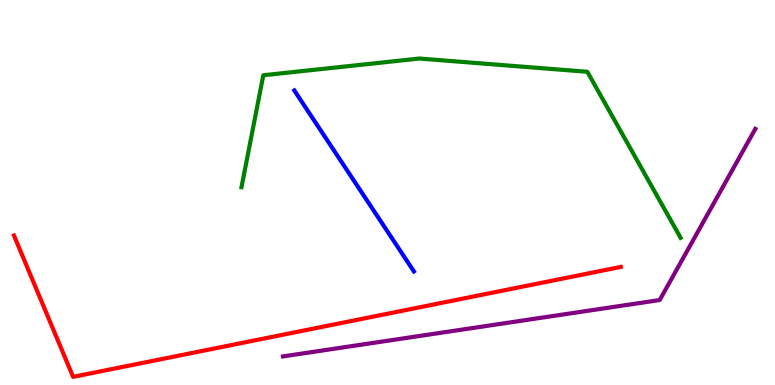[{'lines': ['blue', 'red'], 'intersections': []}, {'lines': ['green', 'red'], 'intersections': []}, {'lines': ['purple', 'red'], 'intersections': []}, {'lines': ['blue', 'green'], 'intersections': []}, {'lines': ['blue', 'purple'], 'intersections': []}, {'lines': ['green', 'purple'], 'intersections': []}]